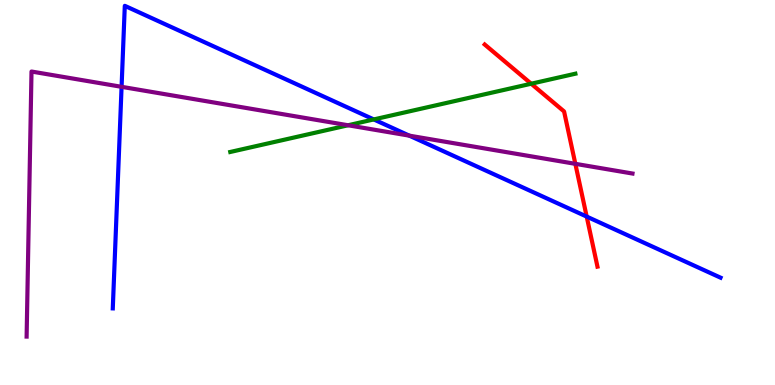[{'lines': ['blue', 'red'], 'intersections': [{'x': 7.57, 'y': 4.37}]}, {'lines': ['green', 'red'], 'intersections': [{'x': 6.85, 'y': 7.83}]}, {'lines': ['purple', 'red'], 'intersections': [{'x': 7.42, 'y': 5.74}]}, {'lines': ['blue', 'green'], 'intersections': [{'x': 4.82, 'y': 6.9}]}, {'lines': ['blue', 'purple'], 'intersections': [{'x': 1.57, 'y': 7.75}, {'x': 5.28, 'y': 6.48}]}, {'lines': ['green', 'purple'], 'intersections': [{'x': 4.49, 'y': 6.75}]}]